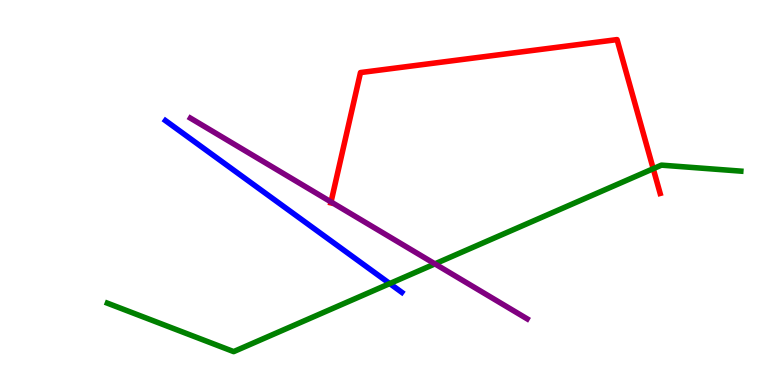[{'lines': ['blue', 'red'], 'intersections': []}, {'lines': ['green', 'red'], 'intersections': [{'x': 8.43, 'y': 5.62}]}, {'lines': ['purple', 'red'], 'intersections': [{'x': 4.27, 'y': 4.75}]}, {'lines': ['blue', 'green'], 'intersections': [{'x': 5.03, 'y': 2.63}]}, {'lines': ['blue', 'purple'], 'intersections': []}, {'lines': ['green', 'purple'], 'intersections': [{'x': 5.61, 'y': 3.15}]}]